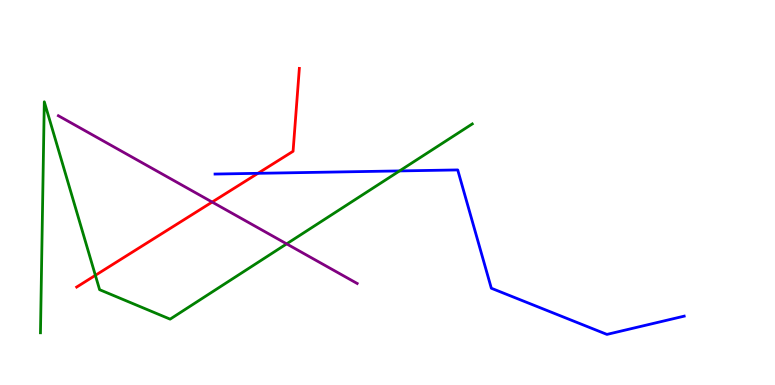[{'lines': ['blue', 'red'], 'intersections': [{'x': 3.33, 'y': 5.5}]}, {'lines': ['green', 'red'], 'intersections': [{'x': 1.23, 'y': 2.85}]}, {'lines': ['purple', 'red'], 'intersections': [{'x': 2.74, 'y': 4.75}]}, {'lines': ['blue', 'green'], 'intersections': [{'x': 5.16, 'y': 5.56}]}, {'lines': ['blue', 'purple'], 'intersections': []}, {'lines': ['green', 'purple'], 'intersections': [{'x': 3.7, 'y': 3.67}]}]